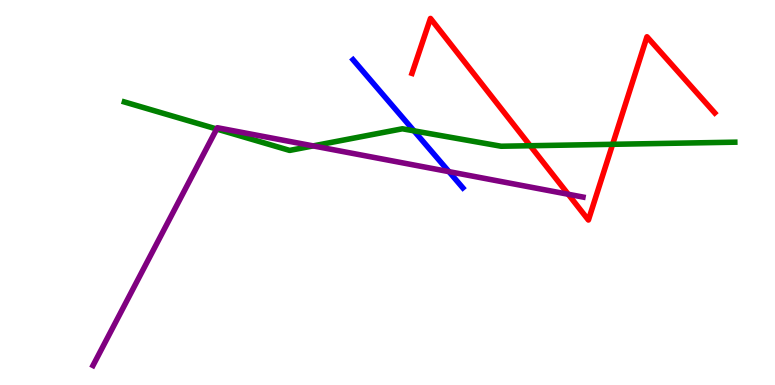[{'lines': ['blue', 'red'], 'intersections': []}, {'lines': ['green', 'red'], 'intersections': [{'x': 6.84, 'y': 6.21}, {'x': 7.9, 'y': 6.25}]}, {'lines': ['purple', 'red'], 'intersections': [{'x': 7.33, 'y': 4.95}]}, {'lines': ['blue', 'green'], 'intersections': [{'x': 5.34, 'y': 6.6}]}, {'lines': ['blue', 'purple'], 'intersections': [{'x': 5.79, 'y': 5.54}]}, {'lines': ['green', 'purple'], 'intersections': [{'x': 2.8, 'y': 6.65}, {'x': 4.04, 'y': 6.21}]}]